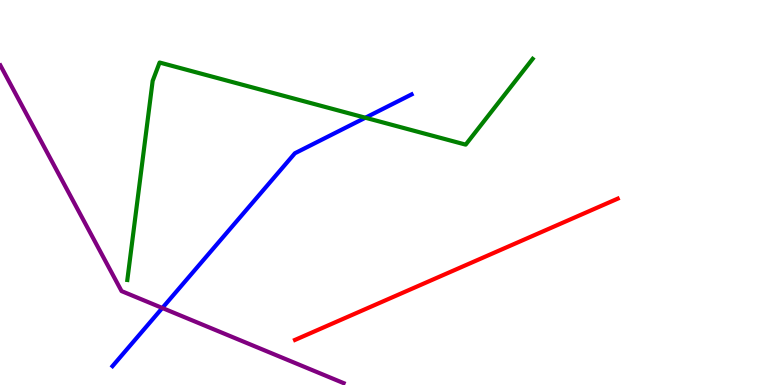[{'lines': ['blue', 'red'], 'intersections': []}, {'lines': ['green', 'red'], 'intersections': []}, {'lines': ['purple', 'red'], 'intersections': []}, {'lines': ['blue', 'green'], 'intersections': [{'x': 4.71, 'y': 6.94}]}, {'lines': ['blue', 'purple'], 'intersections': [{'x': 2.09, 'y': 2.0}]}, {'lines': ['green', 'purple'], 'intersections': []}]